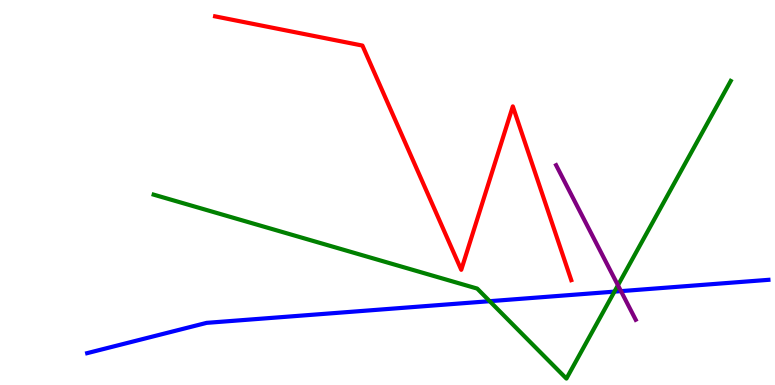[{'lines': ['blue', 'red'], 'intersections': []}, {'lines': ['green', 'red'], 'intersections': []}, {'lines': ['purple', 'red'], 'intersections': []}, {'lines': ['blue', 'green'], 'intersections': [{'x': 6.32, 'y': 2.18}, {'x': 7.93, 'y': 2.43}]}, {'lines': ['blue', 'purple'], 'intersections': [{'x': 8.01, 'y': 2.44}]}, {'lines': ['green', 'purple'], 'intersections': [{'x': 7.97, 'y': 2.59}]}]